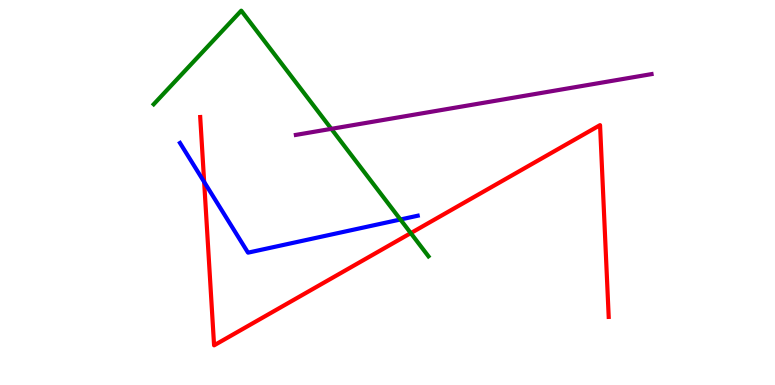[{'lines': ['blue', 'red'], 'intersections': [{'x': 2.63, 'y': 5.27}]}, {'lines': ['green', 'red'], 'intersections': [{'x': 5.3, 'y': 3.95}]}, {'lines': ['purple', 'red'], 'intersections': []}, {'lines': ['blue', 'green'], 'intersections': [{'x': 5.17, 'y': 4.3}]}, {'lines': ['blue', 'purple'], 'intersections': []}, {'lines': ['green', 'purple'], 'intersections': [{'x': 4.28, 'y': 6.65}]}]